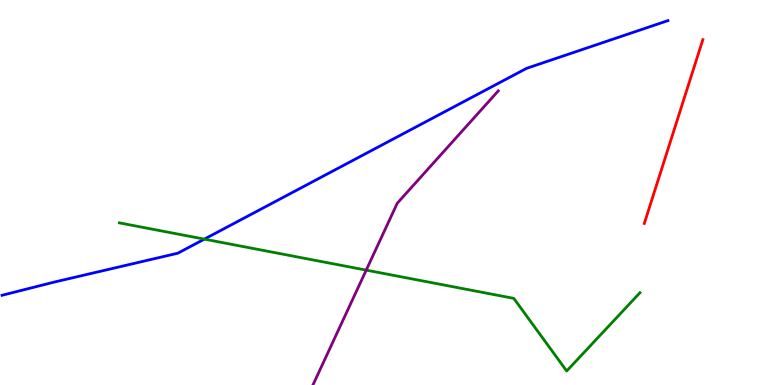[{'lines': ['blue', 'red'], 'intersections': []}, {'lines': ['green', 'red'], 'intersections': []}, {'lines': ['purple', 'red'], 'intersections': []}, {'lines': ['blue', 'green'], 'intersections': [{'x': 2.64, 'y': 3.79}]}, {'lines': ['blue', 'purple'], 'intersections': []}, {'lines': ['green', 'purple'], 'intersections': [{'x': 4.73, 'y': 2.98}]}]